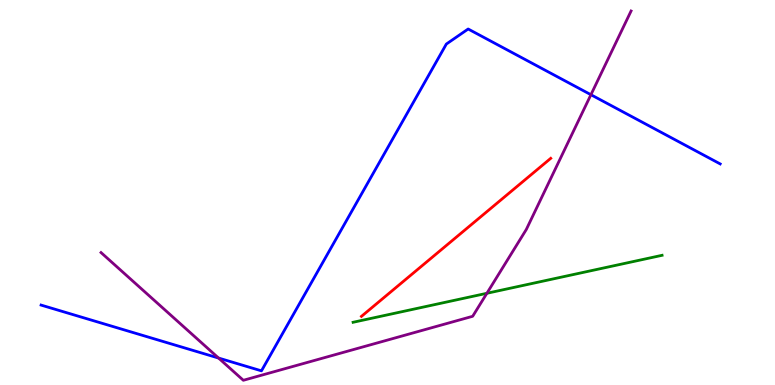[{'lines': ['blue', 'red'], 'intersections': []}, {'lines': ['green', 'red'], 'intersections': []}, {'lines': ['purple', 'red'], 'intersections': []}, {'lines': ['blue', 'green'], 'intersections': []}, {'lines': ['blue', 'purple'], 'intersections': [{'x': 2.82, 'y': 0.7}, {'x': 7.62, 'y': 7.54}]}, {'lines': ['green', 'purple'], 'intersections': [{'x': 6.28, 'y': 2.38}]}]